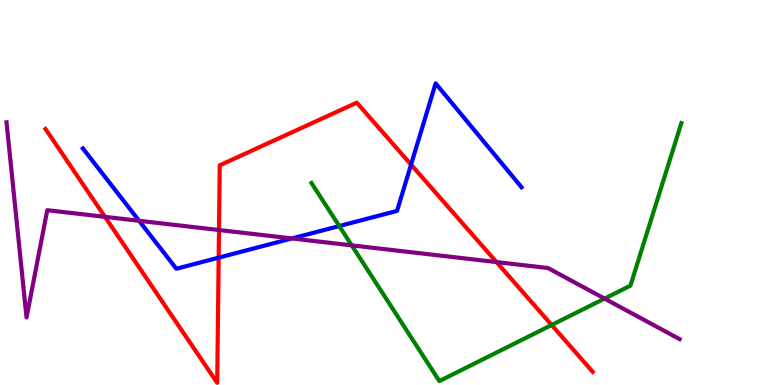[{'lines': ['blue', 'red'], 'intersections': [{'x': 2.82, 'y': 3.31}, {'x': 5.3, 'y': 5.72}]}, {'lines': ['green', 'red'], 'intersections': [{'x': 7.12, 'y': 1.56}]}, {'lines': ['purple', 'red'], 'intersections': [{'x': 1.35, 'y': 4.37}, {'x': 2.83, 'y': 4.03}, {'x': 6.41, 'y': 3.19}]}, {'lines': ['blue', 'green'], 'intersections': [{'x': 4.38, 'y': 4.13}]}, {'lines': ['blue', 'purple'], 'intersections': [{'x': 1.79, 'y': 4.26}, {'x': 3.77, 'y': 3.81}]}, {'lines': ['green', 'purple'], 'intersections': [{'x': 4.54, 'y': 3.63}, {'x': 7.8, 'y': 2.24}]}]